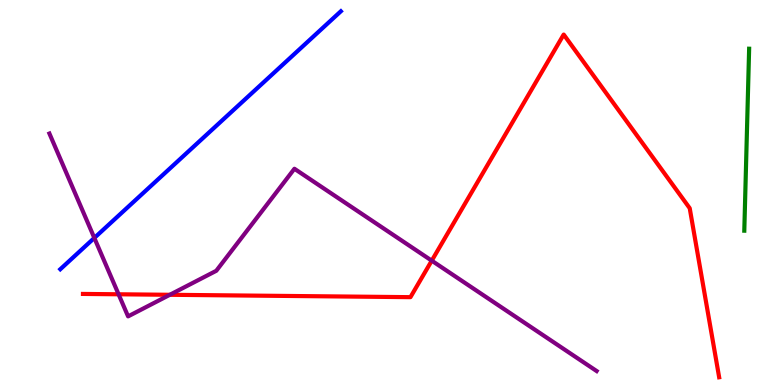[{'lines': ['blue', 'red'], 'intersections': []}, {'lines': ['green', 'red'], 'intersections': []}, {'lines': ['purple', 'red'], 'intersections': [{'x': 1.53, 'y': 2.36}, {'x': 2.19, 'y': 2.34}, {'x': 5.57, 'y': 3.23}]}, {'lines': ['blue', 'green'], 'intersections': []}, {'lines': ['blue', 'purple'], 'intersections': [{'x': 1.22, 'y': 3.82}]}, {'lines': ['green', 'purple'], 'intersections': []}]